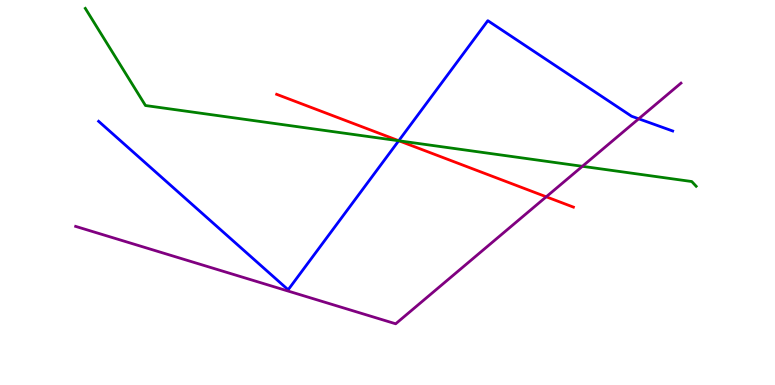[{'lines': ['blue', 'red'], 'intersections': [{'x': 5.15, 'y': 6.34}]}, {'lines': ['green', 'red'], 'intersections': [{'x': 5.15, 'y': 6.34}]}, {'lines': ['purple', 'red'], 'intersections': [{'x': 7.05, 'y': 4.89}]}, {'lines': ['blue', 'green'], 'intersections': [{'x': 5.14, 'y': 6.34}]}, {'lines': ['blue', 'purple'], 'intersections': [{'x': 8.24, 'y': 6.91}]}, {'lines': ['green', 'purple'], 'intersections': [{'x': 7.51, 'y': 5.68}]}]